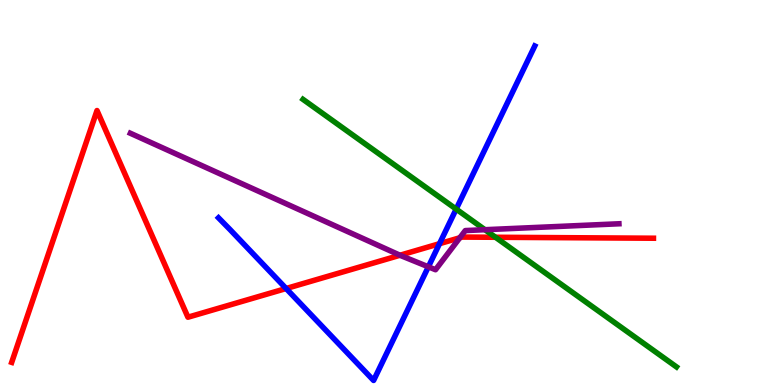[{'lines': ['blue', 'red'], 'intersections': [{'x': 3.69, 'y': 2.51}, {'x': 5.67, 'y': 3.67}]}, {'lines': ['green', 'red'], 'intersections': [{'x': 6.39, 'y': 3.84}]}, {'lines': ['purple', 'red'], 'intersections': [{'x': 5.16, 'y': 3.37}, {'x': 5.93, 'y': 3.82}]}, {'lines': ['blue', 'green'], 'intersections': [{'x': 5.89, 'y': 4.57}]}, {'lines': ['blue', 'purple'], 'intersections': [{'x': 5.53, 'y': 3.07}]}, {'lines': ['green', 'purple'], 'intersections': [{'x': 6.26, 'y': 4.03}]}]